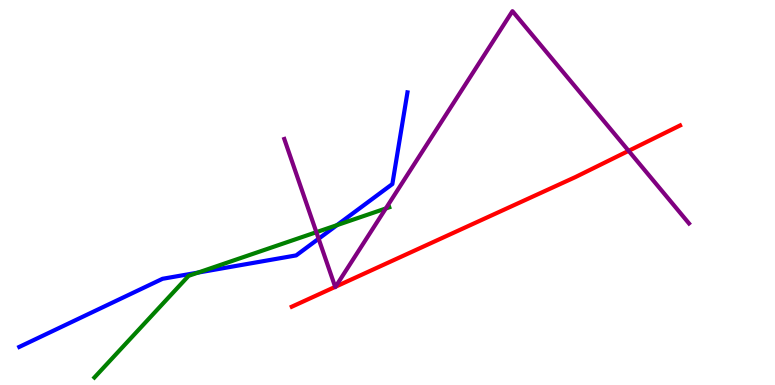[{'lines': ['blue', 'red'], 'intersections': []}, {'lines': ['green', 'red'], 'intersections': []}, {'lines': ['purple', 'red'], 'intersections': [{'x': 4.32, 'y': 2.55}, {'x': 4.33, 'y': 2.55}, {'x': 8.11, 'y': 6.08}]}, {'lines': ['blue', 'green'], 'intersections': [{'x': 2.56, 'y': 2.92}, {'x': 4.35, 'y': 4.15}]}, {'lines': ['blue', 'purple'], 'intersections': [{'x': 4.11, 'y': 3.8}]}, {'lines': ['green', 'purple'], 'intersections': [{'x': 4.08, 'y': 3.97}, {'x': 4.98, 'y': 4.59}]}]